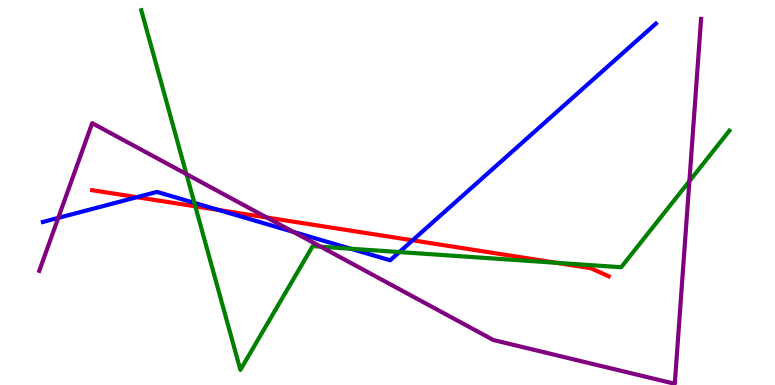[{'lines': ['blue', 'red'], 'intersections': [{'x': 1.77, 'y': 4.88}, {'x': 2.82, 'y': 4.55}, {'x': 5.32, 'y': 3.76}]}, {'lines': ['green', 'red'], 'intersections': [{'x': 2.52, 'y': 4.64}, {'x': 7.18, 'y': 3.17}]}, {'lines': ['purple', 'red'], 'intersections': [{'x': 3.44, 'y': 4.35}]}, {'lines': ['blue', 'green'], 'intersections': [{'x': 2.51, 'y': 4.73}, {'x': 4.53, 'y': 3.54}, {'x': 5.15, 'y': 3.45}]}, {'lines': ['blue', 'purple'], 'intersections': [{'x': 0.751, 'y': 4.34}, {'x': 3.79, 'y': 3.98}]}, {'lines': ['green', 'purple'], 'intersections': [{'x': 2.41, 'y': 5.48}, {'x': 4.14, 'y': 3.59}, {'x': 8.9, 'y': 5.29}]}]